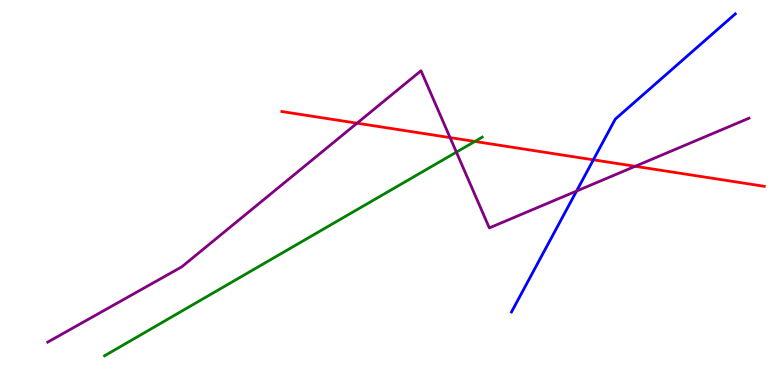[{'lines': ['blue', 'red'], 'intersections': [{'x': 7.66, 'y': 5.85}]}, {'lines': ['green', 'red'], 'intersections': [{'x': 6.13, 'y': 6.33}]}, {'lines': ['purple', 'red'], 'intersections': [{'x': 4.61, 'y': 6.8}, {'x': 5.81, 'y': 6.43}, {'x': 8.2, 'y': 5.68}]}, {'lines': ['blue', 'green'], 'intersections': []}, {'lines': ['blue', 'purple'], 'intersections': [{'x': 7.44, 'y': 5.04}]}, {'lines': ['green', 'purple'], 'intersections': [{'x': 5.89, 'y': 6.05}]}]